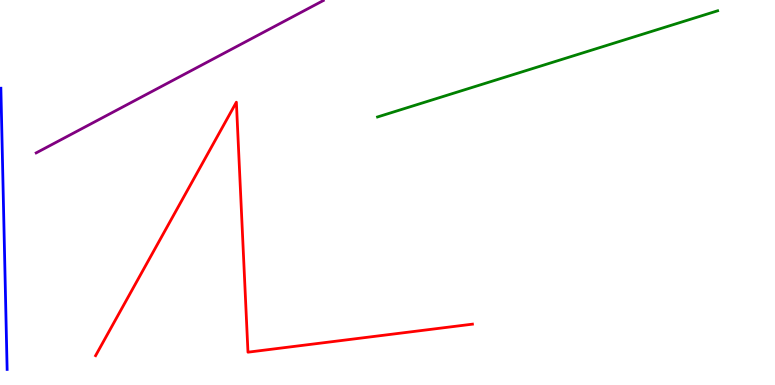[{'lines': ['blue', 'red'], 'intersections': []}, {'lines': ['green', 'red'], 'intersections': []}, {'lines': ['purple', 'red'], 'intersections': []}, {'lines': ['blue', 'green'], 'intersections': []}, {'lines': ['blue', 'purple'], 'intersections': []}, {'lines': ['green', 'purple'], 'intersections': []}]